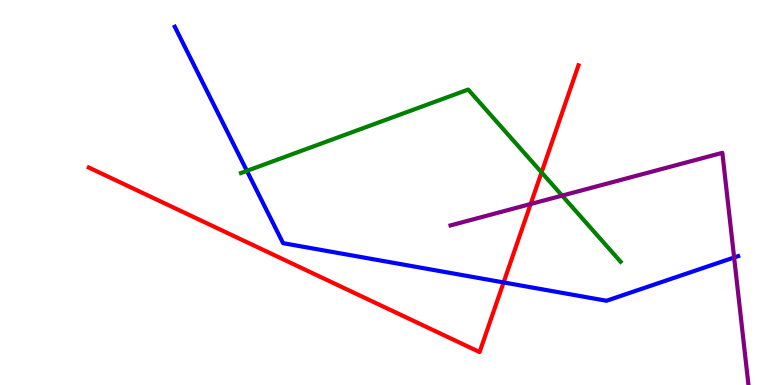[{'lines': ['blue', 'red'], 'intersections': [{'x': 6.5, 'y': 2.66}]}, {'lines': ['green', 'red'], 'intersections': [{'x': 6.99, 'y': 5.52}]}, {'lines': ['purple', 'red'], 'intersections': [{'x': 6.85, 'y': 4.7}]}, {'lines': ['blue', 'green'], 'intersections': [{'x': 3.19, 'y': 5.56}]}, {'lines': ['blue', 'purple'], 'intersections': [{'x': 9.47, 'y': 3.31}]}, {'lines': ['green', 'purple'], 'intersections': [{'x': 7.25, 'y': 4.92}]}]